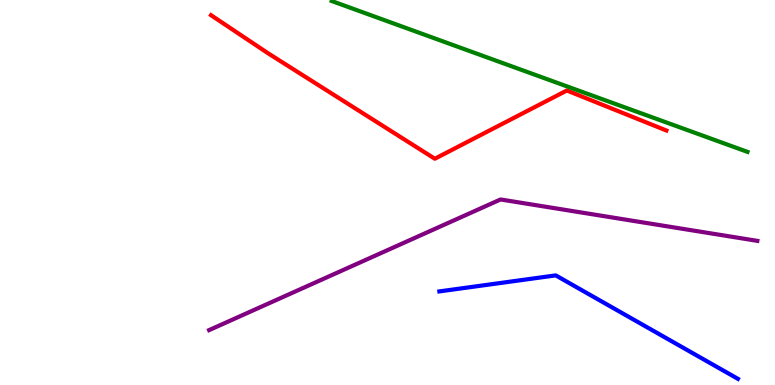[{'lines': ['blue', 'red'], 'intersections': []}, {'lines': ['green', 'red'], 'intersections': []}, {'lines': ['purple', 'red'], 'intersections': []}, {'lines': ['blue', 'green'], 'intersections': []}, {'lines': ['blue', 'purple'], 'intersections': []}, {'lines': ['green', 'purple'], 'intersections': []}]